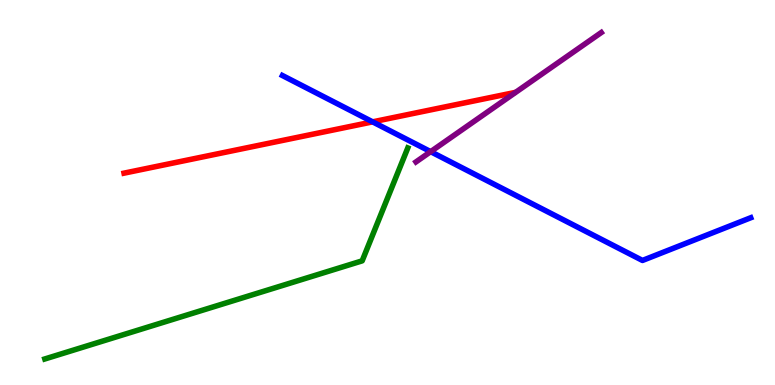[{'lines': ['blue', 'red'], 'intersections': [{'x': 4.81, 'y': 6.83}]}, {'lines': ['green', 'red'], 'intersections': []}, {'lines': ['purple', 'red'], 'intersections': []}, {'lines': ['blue', 'green'], 'intersections': []}, {'lines': ['blue', 'purple'], 'intersections': [{'x': 5.56, 'y': 6.06}]}, {'lines': ['green', 'purple'], 'intersections': []}]